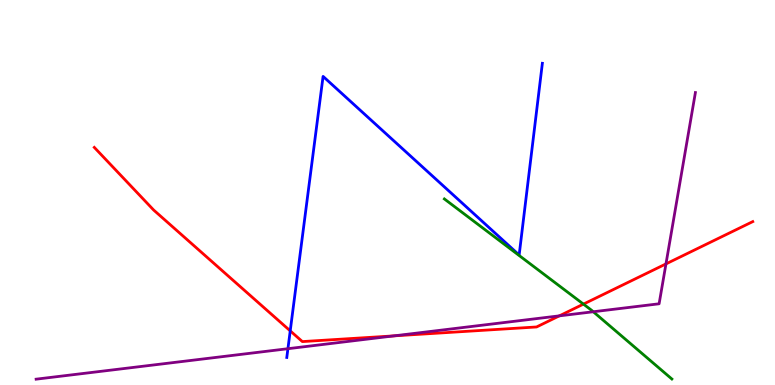[{'lines': ['blue', 'red'], 'intersections': [{'x': 3.74, 'y': 1.41}]}, {'lines': ['green', 'red'], 'intersections': [{'x': 7.53, 'y': 2.1}]}, {'lines': ['purple', 'red'], 'intersections': [{'x': 5.08, 'y': 1.28}, {'x': 7.22, 'y': 1.8}, {'x': 8.59, 'y': 3.15}]}, {'lines': ['blue', 'green'], 'intersections': []}, {'lines': ['blue', 'purple'], 'intersections': [{'x': 3.72, 'y': 0.943}]}, {'lines': ['green', 'purple'], 'intersections': [{'x': 7.66, 'y': 1.9}]}]